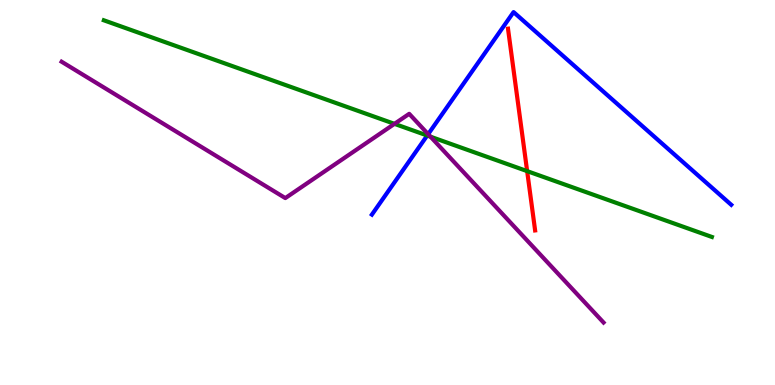[{'lines': ['blue', 'red'], 'intersections': []}, {'lines': ['green', 'red'], 'intersections': [{'x': 6.8, 'y': 5.56}]}, {'lines': ['purple', 'red'], 'intersections': []}, {'lines': ['blue', 'green'], 'intersections': [{'x': 5.51, 'y': 6.48}]}, {'lines': ['blue', 'purple'], 'intersections': [{'x': 5.52, 'y': 6.51}]}, {'lines': ['green', 'purple'], 'intersections': [{'x': 5.09, 'y': 6.78}, {'x': 5.55, 'y': 6.45}]}]